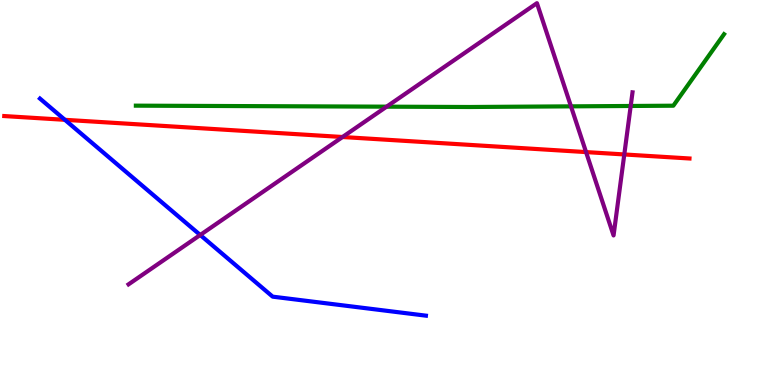[{'lines': ['blue', 'red'], 'intersections': [{'x': 0.837, 'y': 6.89}]}, {'lines': ['green', 'red'], 'intersections': []}, {'lines': ['purple', 'red'], 'intersections': [{'x': 4.42, 'y': 6.44}, {'x': 7.56, 'y': 6.05}, {'x': 8.06, 'y': 5.99}]}, {'lines': ['blue', 'green'], 'intersections': []}, {'lines': ['blue', 'purple'], 'intersections': [{'x': 2.58, 'y': 3.9}]}, {'lines': ['green', 'purple'], 'intersections': [{'x': 4.99, 'y': 7.23}, {'x': 7.37, 'y': 7.24}, {'x': 8.14, 'y': 7.25}]}]